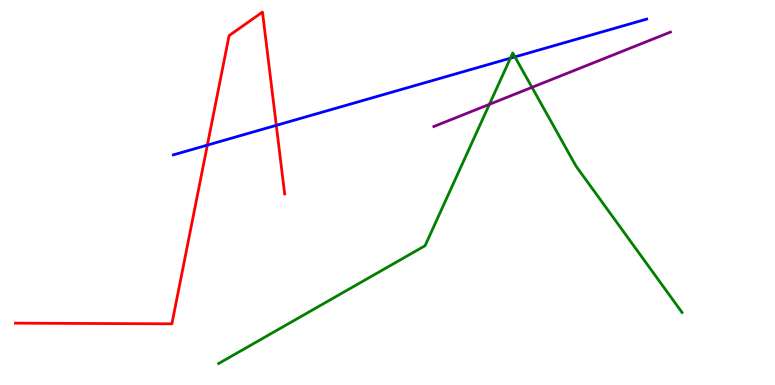[{'lines': ['blue', 'red'], 'intersections': [{'x': 2.68, 'y': 6.23}, {'x': 3.57, 'y': 6.74}]}, {'lines': ['green', 'red'], 'intersections': []}, {'lines': ['purple', 'red'], 'intersections': []}, {'lines': ['blue', 'green'], 'intersections': [{'x': 6.59, 'y': 8.49}, {'x': 6.64, 'y': 8.52}]}, {'lines': ['blue', 'purple'], 'intersections': []}, {'lines': ['green', 'purple'], 'intersections': [{'x': 6.31, 'y': 7.29}, {'x': 6.86, 'y': 7.73}]}]